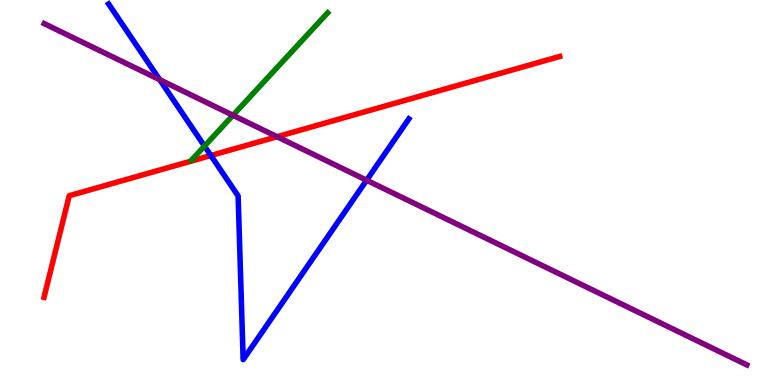[{'lines': ['blue', 'red'], 'intersections': [{'x': 2.72, 'y': 5.96}]}, {'lines': ['green', 'red'], 'intersections': []}, {'lines': ['purple', 'red'], 'intersections': [{'x': 3.57, 'y': 6.45}]}, {'lines': ['blue', 'green'], 'intersections': [{'x': 2.64, 'y': 6.21}]}, {'lines': ['blue', 'purple'], 'intersections': [{'x': 2.06, 'y': 7.93}, {'x': 4.73, 'y': 5.32}]}, {'lines': ['green', 'purple'], 'intersections': [{'x': 3.01, 'y': 7.01}]}]